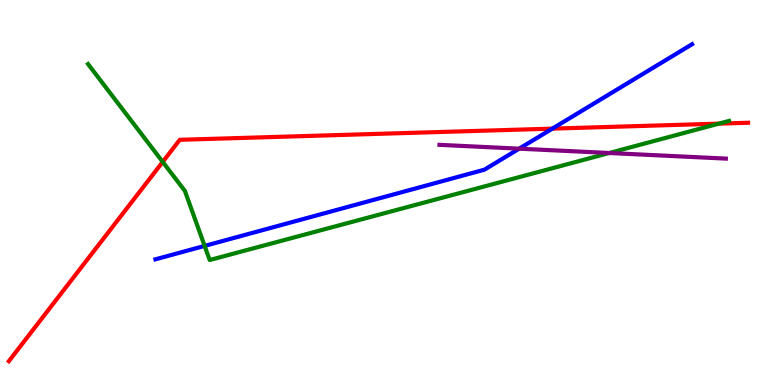[{'lines': ['blue', 'red'], 'intersections': [{'x': 7.13, 'y': 6.66}]}, {'lines': ['green', 'red'], 'intersections': [{'x': 2.1, 'y': 5.79}, {'x': 9.28, 'y': 6.79}]}, {'lines': ['purple', 'red'], 'intersections': []}, {'lines': ['blue', 'green'], 'intersections': [{'x': 2.64, 'y': 3.61}]}, {'lines': ['blue', 'purple'], 'intersections': [{'x': 6.7, 'y': 6.14}]}, {'lines': ['green', 'purple'], 'intersections': [{'x': 7.86, 'y': 6.03}]}]